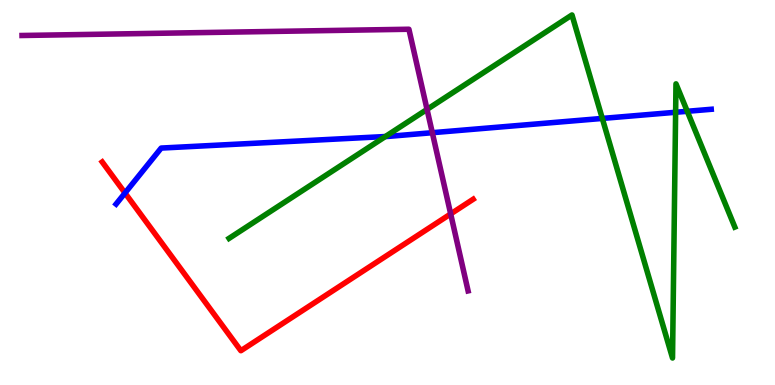[{'lines': ['blue', 'red'], 'intersections': [{'x': 1.61, 'y': 4.99}]}, {'lines': ['green', 'red'], 'intersections': []}, {'lines': ['purple', 'red'], 'intersections': [{'x': 5.82, 'y': 4.44}]}, {'lines': ['blue', 'green'], 'intersections': [{'x': 4.97, 'y': 6.45}, {'x': 7.77, 'y': 6.92}, {'x': 8.72, 'y': 7.08}, {'x': 8.87, 'y': 7.11}]}, {'lines': ['blue', 'purple'], 'intersections': [{'x': 5.58, 'y': 6.55}]}, {'lines': ['green', 'purple'], 'intersections': [{'x': 5.51, 'y': 7.16}]}]